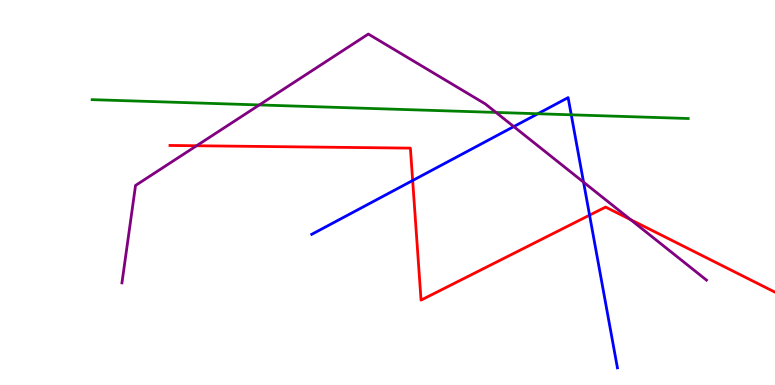[{'lines': ['blue', 'red'], 'intersections': [{'x': 5.32, 'y': 5.31}, {'x': 7.61, 'y': 4.41}]}, {'lines': ['green', 'red'], 'intersections': []}, {'lines': ['purple', 'red'], 'intersections': [{'x': 2.54, 'y': 6.21}, {'x': 8.14, 'y': 4.3}]}, {'lines': ['blue', 'green'], 'intersections': [{'x': 6.94, 'y': 7.05}, {'x': 7.37, 'y': 7.02}]}, {'lines': ['blue', 'purple'], 'intersections': [{'x': 6.63, 'y': 6.71}, {'x': 7.53, 'y': 5.27}]}, {'lines': ['green', 'purple'], 'intersections': [{'x': 3.35, 'y': 7.27}, {'x': 6.4, 'y': 7.08}]}]